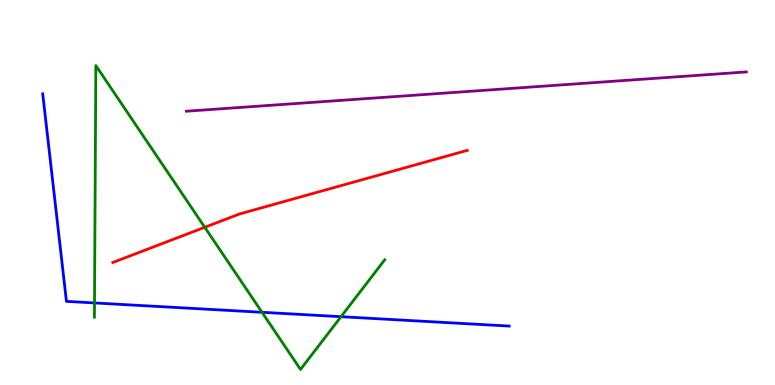[{'lines': ['blue', 'red'], 'intersections': []}, {'lines': ['green', 'red'], 'intersections': [{'x': 2.64, 'y': 4.1}]}, {'lines': ['purple', 'red'], 'intersections': []}, {'lines': ['blue', 'green'], 'intersections': [{'x': 1.22, 'y': 2.13}, {'x': 3.38, 'y': 1.89}, {'x': 4.4, 'y': 1.77}]}, {'lines': ['blue', 'purple'], 'intersections': []}, {'lines': ['green', 'purple'], 'intersections': []}]